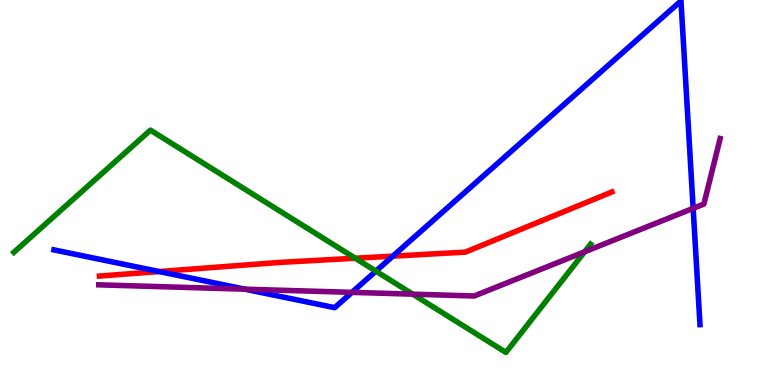[{'lines': ['blue', 'red'], 'intersections': [{'x': 2.05, 'y': 2.95}, {'x': 5.07, 'y': 3.35}]}, {'lines': ['green', 'red'], 'intersections': [{'x': 4.58, 'y': 3.29}]}, {'lines': ['purple', 'red'], 'intersections': []}, {'lines': ['blue', 'green'], 'intersections': [{'x': 4.85, 'y': 2.96}]}, {'lines': ['blue', 'purple'], 'intersections': [{'x': 3.16, 'y': 2.49}, {'x': 4.54, 'y': 2.41}, {'x': 8.94, 'y': 4.59}]}, {'lines': ['green', 'purple'], 'intersections': [{'x': 5.33, 'y': 2.36}, {'x': 7.54, 'y': 3.46}]}]